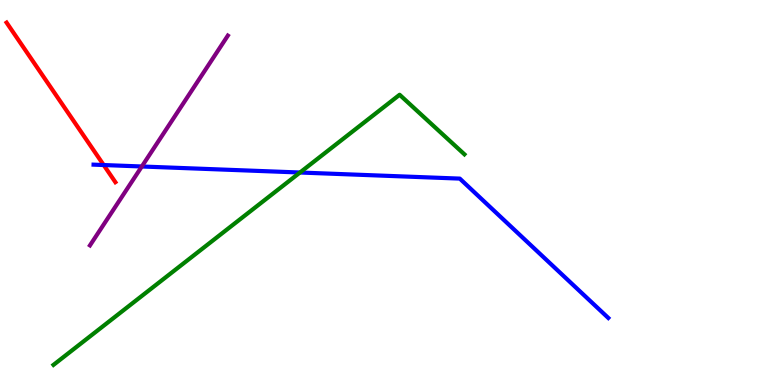[{'lines': ['blue', 'red'], 'intersections': [{'x': 1.34, 'y': 5.71}]}, {'lines': ['green', 'red'], 'intersections': []}, {'lines': ['purple', 'red'], 'intersections': []}, {'lines': ['blue', 'green'], 'intersections': [{'x': 3.87, 'y': 5.52}]}, {'lines': ['blue', 'purple'], 'intersections': [{'x': 1.83, 'y': 5.68}]}, {'lines': ['green', 'purple'], 'intersections': []}]